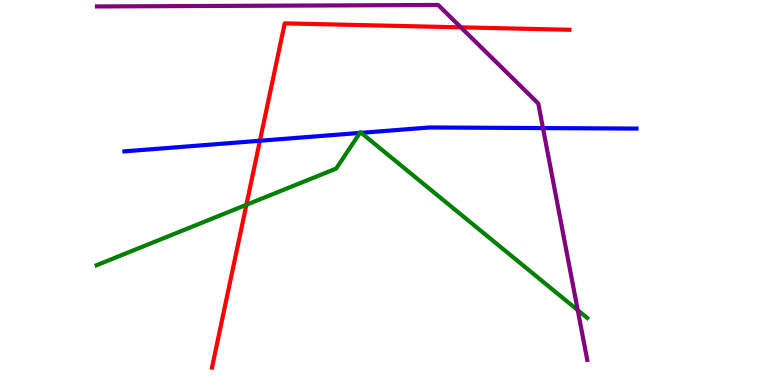[{'lines': ['blue', 'red'], 'intersections': [{'x': 3.35, 'y': 6.34}]}, {'lines': ['green', 'red'], 'intersections': [{'x': 3.18, 'y': 4.68}]}, {'lines': ['purple', 'red'], 'intersections': [{'x': 5.95, 'y': 9.29}]}, {'lines': ['blue', 'green'], 'intersections': [{'x': 4.64, 'y': 6.55}, {'x': 4.66, 'y': 6.55}]}, {'lines': ['blue', 'purple'], 'intersections': [{'x': 7.01, 'y': 6.67}]}, {'lines': ['green', 'purple'], 'intersections': [{'x': 7.45, 'y': 1.94}]}]